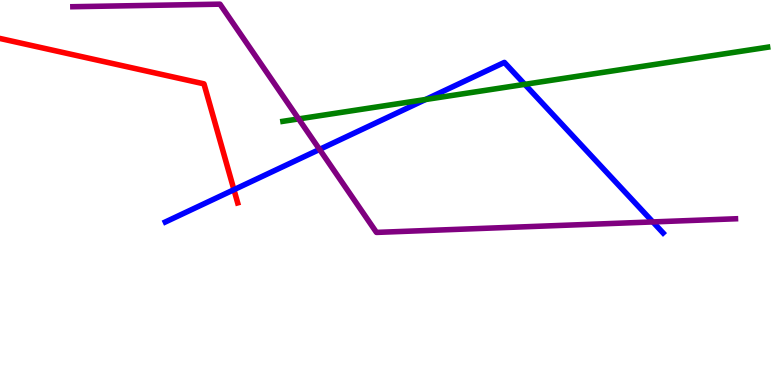[{'lines': ['blue', 'red'], 'intersections': [{'x': 3.02, 'y': 5.07}]}, {'lines': ['green', 'red'], 'intersections': []}, {'lines': ['purple', 'red'], 'intersections': []}, {'lines': ['blue', 'green'], 'intersections': [{'x': 5.49, 'y': 7.42}, {'x': 6.77, 'y': 7.81}]}, {'lines': ['blue', 'purple'], 'intersections': [{'x': 4.12, 'y': 6.12}, {'x': 8.42, 'y': 4.24}]}, {'lines': ['green', 'purple'], 'intersections': [{'x': 3.85, 'y': 6.91}]}]